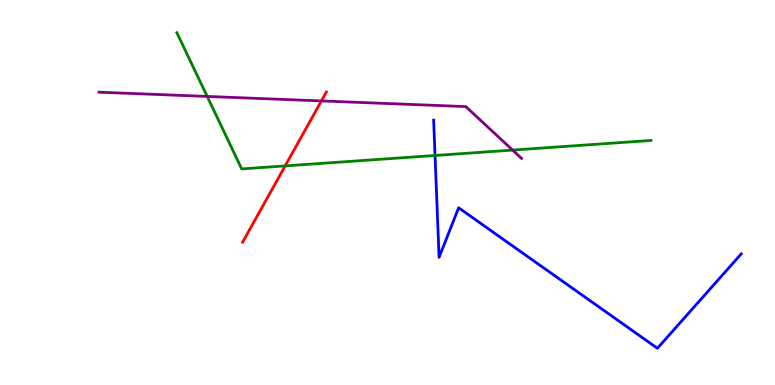[{'lines': ['blue', 'red'], 'intersections': []}, {'lines': ['green', 'red'], 'intersections': [{'x': 3.68, 'y': 5.69}]}, {'lines': ['purple', 'red'], 'intersections': [{'x': 4.15, 'y': 7.38}]}, {'lines': ['blue', 'green'], 'intersections': [{'x': 5.61, 'y': 5.96}]}, {'lines': ['blue', 'purple'], 'intersections': []}, {'lines': ['green', 'purple'], 'intersections': [{'x': 2.67, 'y': 7.5}, {'x': 6.61, 'y': 6.1}]}]